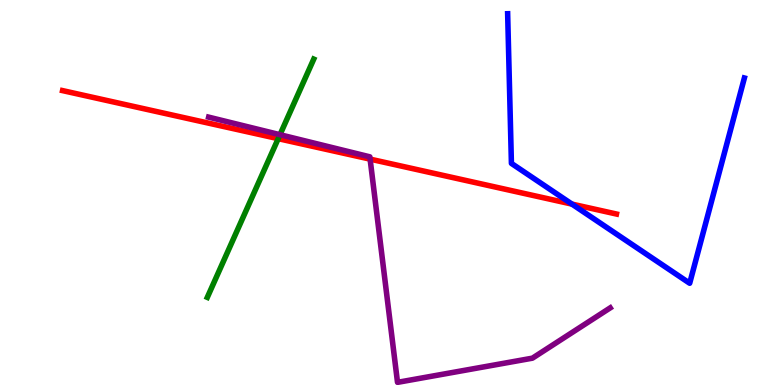[{'lines': ['blue', 'red'], 'intersections': [{'x': 7.38, 'y': 4.7}]}, {'lines': ['green', 'red'], 'intersections': [{'x': 3.59, 'y': 6.4}]}, {'lines': ['purple', 'red'], 'intersections': [{'x': 4.78, 'y': 5.87}]}, {'lines': ['blue', 'green'], 'intersections': []}, {'lines': ['blue', 'purple'], 'intersections': []}, {'lines': ['green', 'purple'], 'intersections': [{'x': 3.61, 'y': 6.5}]}]